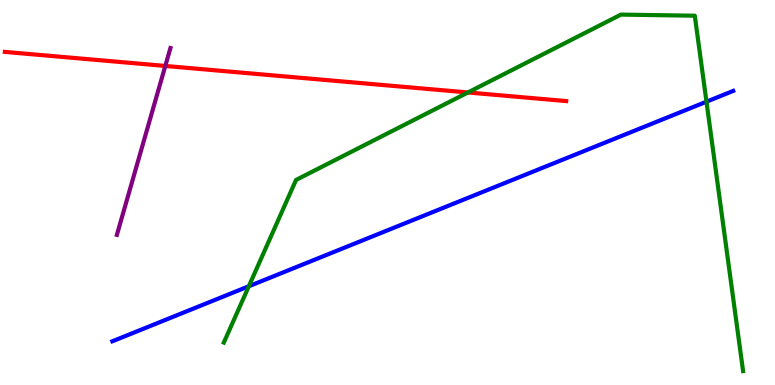[{'lines': ['blue', 'red'], 'intersections': []}, {'lines': ['green', 'red'], 'intersections': [{'x': 6.04, 'y': 7.6}]}, {'lines': ['purple', 'red'], 'intersections': [{'x': 2.13, 'y': 8.29}]}, {'lines': ['blue', 'green'], 'intersections': [{'x': 3.21, 'y': 2.56}, {'x': 9.12, 'y': 7.36}]}, {'lines': ['blue', 'purple'], 'intersections': []}, {'lines': ['green', 'purple'], 'intersections': []}]